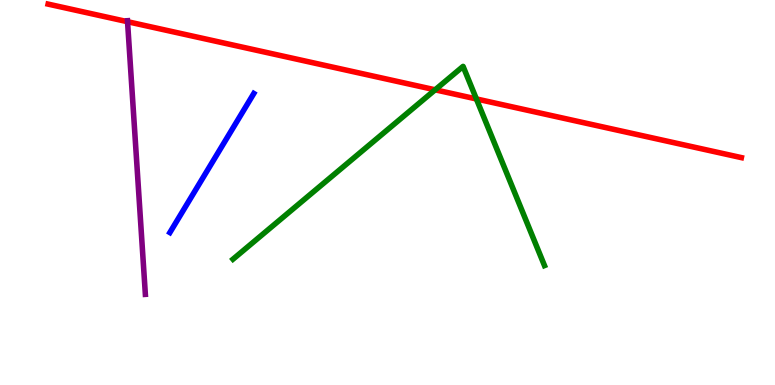[{'lines': ['blue', 'red'], 'intersections': []}, {'lines': ['green', 'red'], 'intersections': [{'x': 5.61, 'y': 7.67}, {'x': 6.15, 'y': 7.43}]}, {'lines': ['purple', 'red'], 'intersections': [{'x': 1.65, 'y': 9.44}]}, {'lines': ['blue', 'green'], 'intersections': []}, {'lines': ['blue', 'purple'], 'intersections': []}, {'lines': ['green', 'purple'], 'intersections': []}]